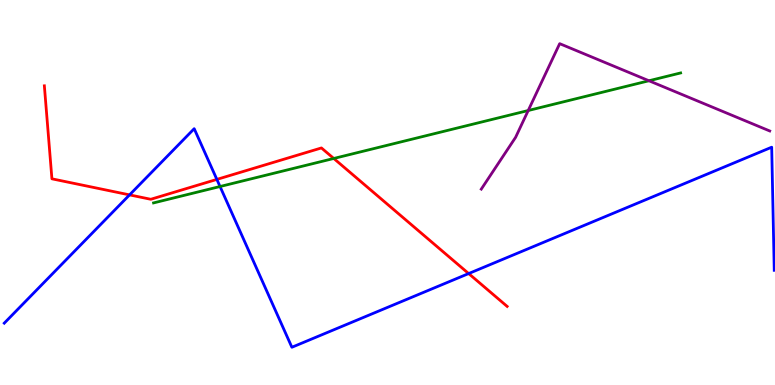[{'lines': ['blue', 'red'], 'intersections': [{'x': 1.67, 'y': 4.94}, {'x': 2.8, 'y': 5.34}, {'x': 6.05, 'y': 2.89}]}, {'lines': ['green', 'red'], 'intersections': [{'x': 4.31, 'y': 5.88}]}, {'lines': ['purple', 'red'], 'intersections': []}, {'lines': ['blue', 'green'], 'intersections': [{'x': 2.84, 'y': 5.16}]}, {'lines': ['blue', 'purple'], 'intersections': []}, {'lines': ['green', 'purple'], 'intersections': [{'x': 6.82, 'y': 7.13}, {'x': 8.37, 'y': 7.9}]}]